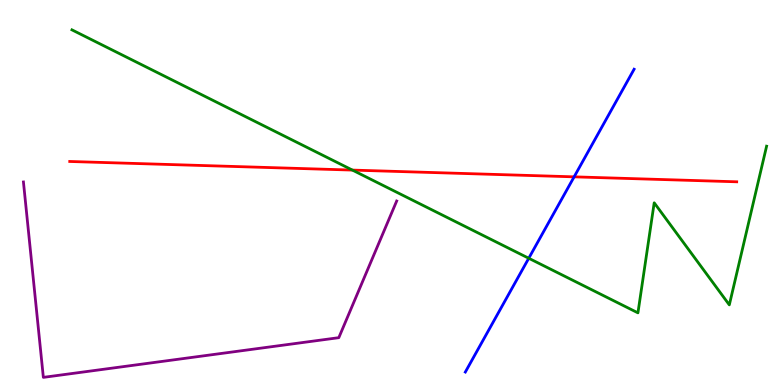[{'lines': ['blue', 'red'], 'intersections': [{'x': 7.41, 'y': 5.41}]}, {'lines': ['green', 'red'], 'intersections': [{'x': 4.55, 'y': 5.58}]}, {'lines': ['purple', 'red'], 'intersections': []}, {'lines': ['blue', 'green'], 'intersections': [{'x': 6.82, 'y': 3.29}]}, {'lines': ['blue', 'purple'], 'intersections': []}, {'lines': ['green', 'purple'], 'intersections': []}]